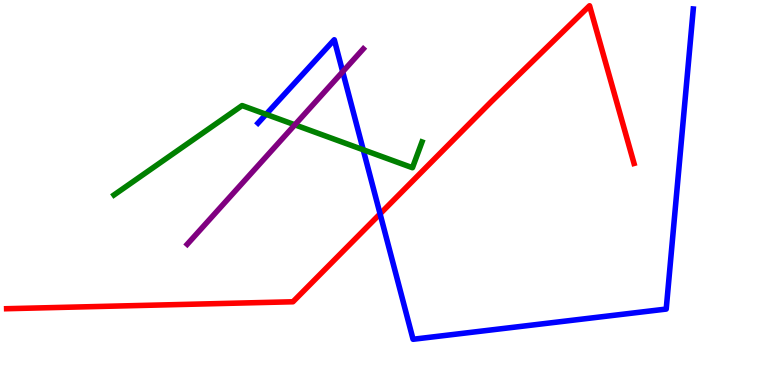[{'lines': ['blue', 'red'], 'intersections': [{'x': 4.9, 'y': 4.45}]}, {'lines': ['green', 'red'], 'intersections': []}, {'lines': ['purple', 'red'], 'intersections': []}, {'lines': ['blue', 'green'], 'intersections': [{'x': 3.43, 'y': 7.03}, {'x': 4.69, 'y': 6.11}]}, {'lines': ['blue', 'purple'], 'intersections': [{'x': 4.42, 'y': 8.14}]}, {'lines': ['green', 'purple'], 'intersections': [{'x': 3.8, 'y': 6.76}]}]